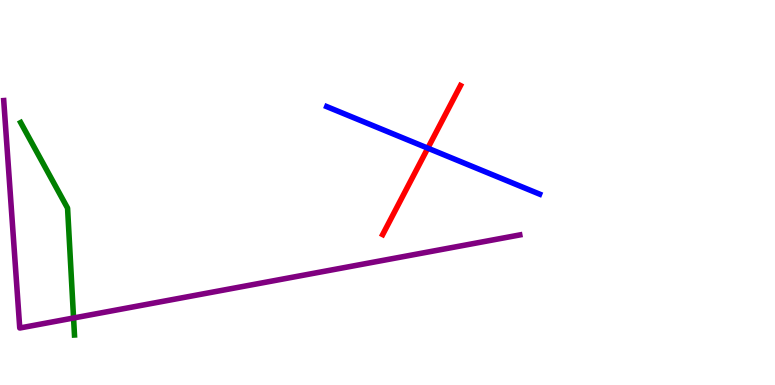[{'lines': ['blue', 'red'], 'intersections': [{'x': 5.52, 'y': 6.15}]}, {'lines': ['green', 'red'], 'intersections': []}, {'lines': ['purple', 'red'], 'intersections': []}, {'lines': ['blue', 'green'], 'intersections': []}, {'lines': ['blue', 'purple'], 'intersections': []}, {'lines': ['green', 'purple'], 'intersections': [{'x': 0.949, 'y': 1.74}]}]